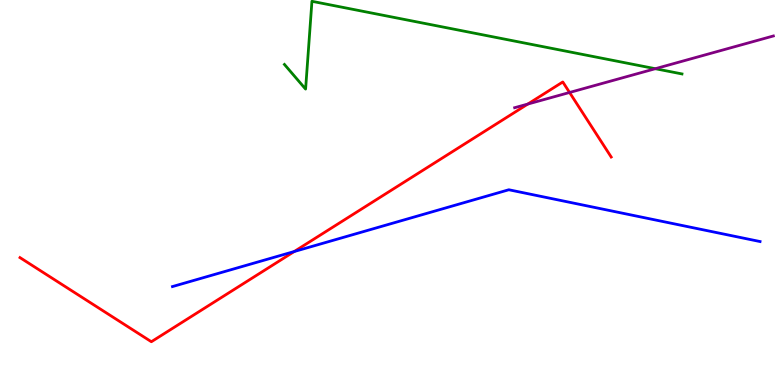[{'lines': ['blue', 'red'], 'intersections': [{'x': 3.8, 'y': 3.47}]}, {'lines': ['green', 'red'], 'intersections': []}, {'lines': ['purple', 'red'], 'intersections': [{'x': 6.81, 'y': 7.3}, {'x': 7.35, 'y': 7.6}]}, {'lines': ['blue', 'green'], 'intersections': []}, {'lines': ['blue', 'purple'], 'intersections': []}, {'lines': ['green', 'purple'], 'intersections': [{'x': 8.46, 'y': 8.22}]}]